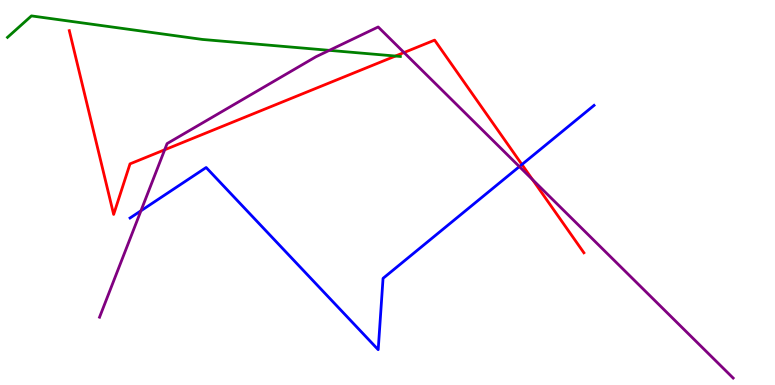[{'lines': ['blue', 'red'], 'intersections': [{'x': 6.73, 'y': 5.73}]}, {'lines': ['green', 'red'], 'intersections': [{'x': 5.1, 'y': 8.54}]}, {'lines': ['purple', 'red'], 'intersections': [{'x': 2.12, 'y': 6.11}, {'x': 5.21, 'y': 8.64}, {'x': 6.87, 'y': 5.33}]}, {'lines': ['blue', 'green'], 'intersections': []}, {'lines': ['blue', 'purple'], 'intersections': [{'x': 1.82, 'y': 4.53}, {'x': 6.7, 'y': 5.67}]}, {'lines': ['green', 'purple'], 'intersections': [{'x': 4.25, 'y': 8.69}]}]